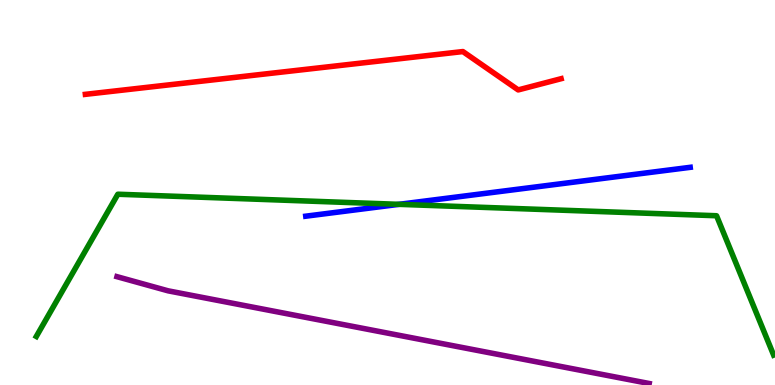[{'lines': ['blue', 'red'], 'intersections': []}, {'lines': ['green', 'red'], 'intersections': []}, {'lines': ['purple', 'red'], 'intersections': []}, {'lines': ['blue', 'green'], 'intersections': [{'x': 5.15, 'y': 4.69}]}, {'lines': ['blue', 'purple'], 'intersections': []}, {'lines': ['green', 'purple'], 'intersections': []}]